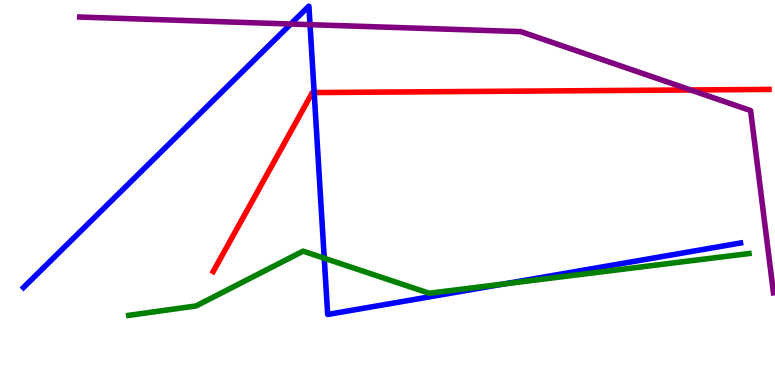[{'lines': ['blue', 'red'], 'intersections': [{'x': 4.05, 'y': 7.6}]}, {'lines': ['green', 'red'], 'intersections': []}, {'lines': ['purple', 'red'], 'intersections': [{'x': 8.91, 'y': 7.66}]}, {'lines': ['blue', 'green'], 'intersections': [{'x': 4.18, 'y': 3.29}, {'x': 6.5, 'y': 2.62}]}, {'lines': ['blue', 'purple'], 'intersections': [{'x': 3.75, 'y': 9.38}, {'x': 4.0, 'y': 9.36}]}, {'lines': ['green', 'purple'], 'intersections': []}]